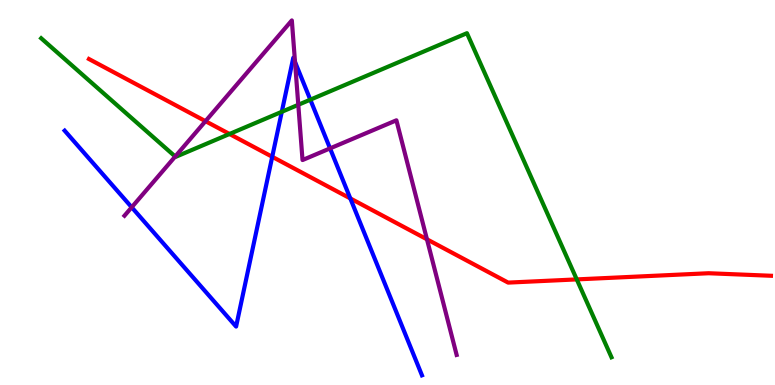[{'lines': ['blue', 'red'], 'intersections': [{'x': 3.51, 'y': 5.93}, {'x': 4.52, 'y': 4.85}]}, {'lines': ['green', 'red'], 'intersections': [{'x': 2.96, 'y': 6.52}, {'x': 7.44, 'y': 2.74}]}, {'lines': ['purple', 'red'], 'intersections': [{'x': 2.65, 'y': 6.85}, {'x': 5.51, 'y': 3.78}]}, {'lines': ['blue', 'green'], 'intersections': [{'x': 3.64, 'y': 7.1}, {'x': 4.0, 'y': 7.41}]}, {'lines': ['blue', 'purple'], 'intersections': [{'x': 1.7, 'y': 4.62}, {'x': 3.81, 'y': 8.39}, {'x': 4.26, 'y': 6.15}]}, {'lines': ['green', 'purple'], 'intersections': [{'x': 2.26, 'y': 5.93}, {'x': 3.85, 'y': 7.28}]}]